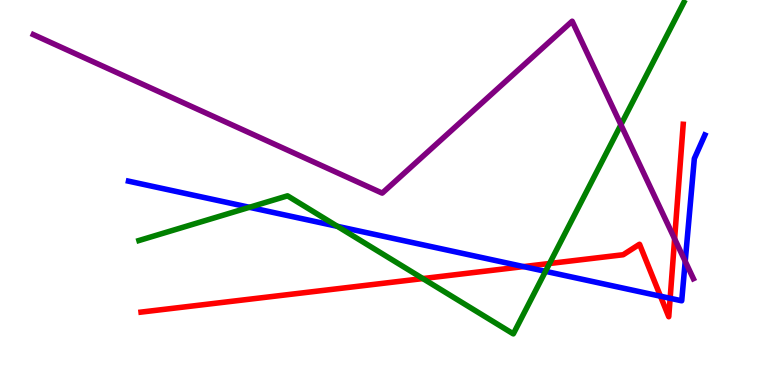[{'lines': ['blue', 'red'], 'intersections': [{'x': 6.76, 'y': 3.08}, {'x': 8.52, 'y': 2.31}, {'x': 8.65, 'y': 2.25}]}, {'lines': ['green', 'red'], 'intersections': [{'x': 5.46, 'y': 2.76}, {'x': 7.09, 'y': 3.16}]}, {'lines': ['purple', 'red'], 'intersections': [{'x': 8.7, 'y': 3.8}]}, {'lines': ['blue', 'green'], 'intersections': [{'x': 3.22, 'y': 4.62}, {'x': 4.35, 'y': 4.12}, {'x': 7.04, 'y': 2.95}]}, {'lines': ['blue', 'purple'], 'intersections': [{'x': 8.84, 'y': 3.21}]}, {'lines': ['green', 'purple'], 'intersections': [{'x': 8.01, 'y': 6.76}]}]